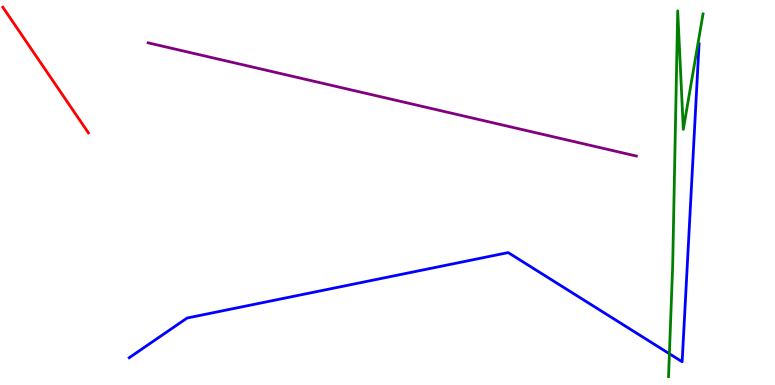[{'lines': ['blue', 'red'], 'intersections': []}, {'lines': ['green', 'red'], 'intersections': []}, {'lines': ['purple', 'red'], 'intersections': []}, {'lines': ['blue', 'green'], 'intersections': [{'x': 8.64, 'y': 0.812}]}, {'lines': ['blue', 'purple'], 'intersections': []}, {'lines': ['green', 'purple'], 'intersections': []}]